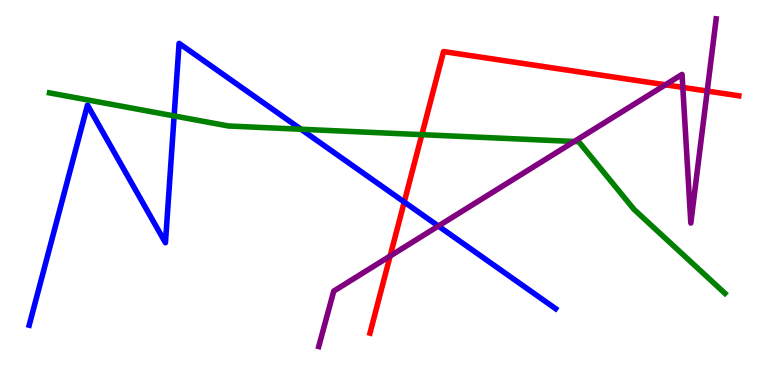[{'lines': ['blue', 'red'], 'intersections': [{'x': 5.22, 'y': 4.75}]}, {'lines': ['green', 'red'], 'intersections': [{'x': 5.44, 'y': 6.5}]}, {'lines': ['purple', 'red'], 'intersections': [{'x': 5.03, 'y': 3.35}, {'x': 8.59, 'y': 7.8}, {'x': 8.81, 'y': 7.73}, {'x': 9.13, 'y': 7.63}]}, {'lines': ['blue', 'green'], 'intersections': [{'x': 2.25, 'y': 6.99}, {'x': 3.88, 'y': 6.64}]}, {'lines': ['blue', 'purple'], 'intersections': [{'x': 5.66, 'y': 4.13}]}, {'lines': ['green', 'purple'], 'intersections': [{'x': 7.41, 'y': 6.32}]}]